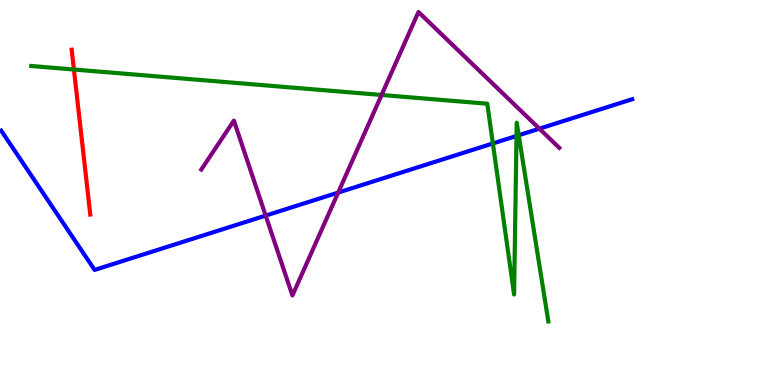[{'lines': ['blue', 'red'], 'intersections': []}, {'lines': ['green', 'red'], 'intersections': [{'x': 0.954, 'y': 8.19}]}, {'lines': ['purple', 'red'], 'intersections': []}, {'lines': ['blue', 'green'], 'intersections': [{'x': 6.36, 'y': 6.27}, {'x': 6.66, 'y': 6.47}, {'x': 6.69, 'y': 6.49}]}, {'lines': ['blue', 'purple'], 'intersections': [{'x': 3.43, 'y': 4.4}, {'x': 4.36, 'y': 5.0}, {'x': 6.96, 'y': 6.66}]}, {'lines': ['green', 'purple'], 'intersections': [{'x': 4.92, 'y': 7.53}]}]